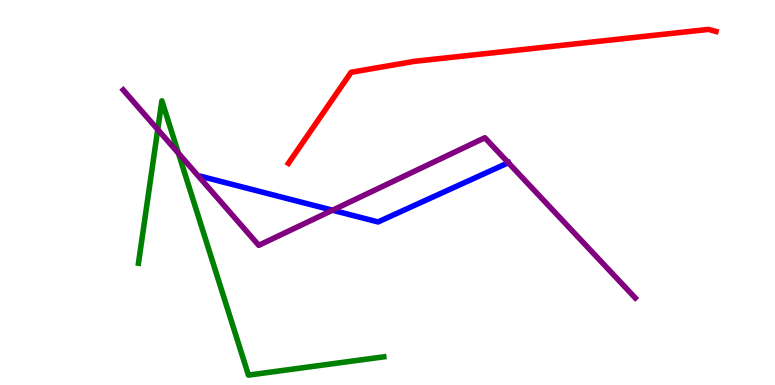[{'lines': ['blue', 'red'], 'intersections': []}, {'lines': ['green', 'red'], 'intersections': []}, {'lines': ['purple', 'red'], 'intersections': []}, {'lines': ['blue', 'green'], 'intersections': []}, {'lines': ['blue', 'purple'], 'intersections': [{'x': 4.29, 'y': 4.54}, {'x': 6.56, 'y': 5.77}]}, {'lines': ['green', 'purple'], 'intersections': [{'x': 2.04, 'y': 6.64}, {'x': 2.3, 'y': 6.02}]}]